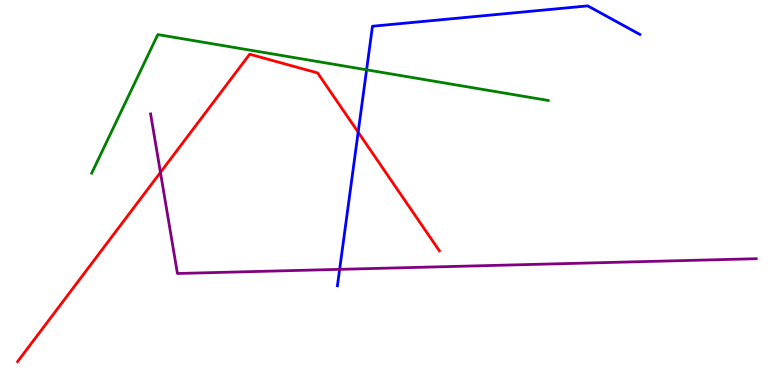[{'lines': ['blue', 'red'], 'intersections': [{'x': 4.62, 'y': 6.57}]}, {'lines': ['green', 'red'], 'intersections': []}, {'lines': ['purple', 'red'], 'intersections': [{'x': 2.07, 'y': 5.52}]}, {'lines': ['blue', 'green'], 'intersections': [{'x': 4.73, 'y': 8.19}]}, {'lines': ['blue', 'purple'], 'intersections': [{'x': 4.38, 'y': 3.0}]}, {'lines': ['green', 'purple'], 'intersections': []}]